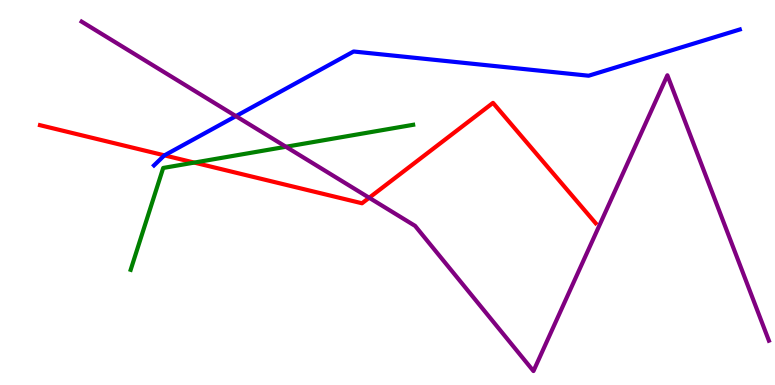[{'lines': ['blue', 'red'], 'intersections': [{'x': 2.12, 'y': 5.96}]}, {'lines': ['green', 'red'], 'intersections': [{'x': 2.51, 'y': 5.78}]}, {'lines': ['purple', 'red'], 'intersections': [{'x': 4.76, 'y': 4.86}]}, {'lines': ['blue', 'green'], 'intersections': []}, {'lines': ['blue', 'purple'], 'intersections': [{'x': 3.04, 'y': 6.98}]}, {'lines': ['green', 'purple'], 'intersections': [{'x': 3.69, 'y': 6.19}]}]